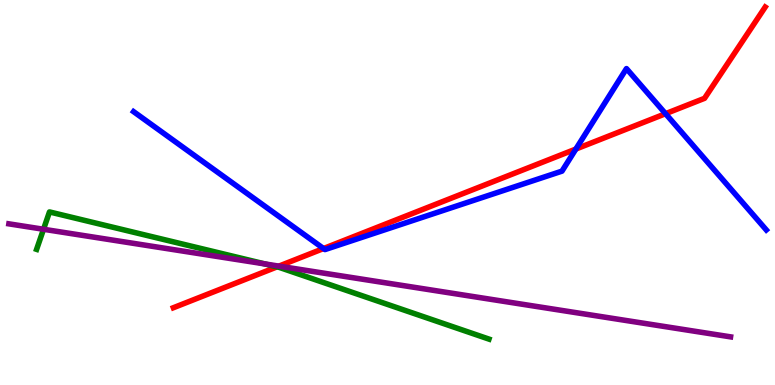[{'lines': ['blue', 'red'], 'intersections': [{'x': 4.17, 'y': 3.54}, {'x': 7.43, 'y': 6.13}, {'x': 8.59, 'y': 7.05}]}, {'lines': ['green', 'red'], 'intersections': [{'x': 3.57, 'y': 3.07}]}, {'lines': ['purple', 'red'], 'intersections': [{'x': 3.6, 'y': 3.09}]}, {'lines': ['blue', 'green'], 'intersections': []}, {'lines': ['blue', 'purple'], 'intersections': []}, {'lines': ['green', 'purple'], 'intersections': [{'x': 0.562, 'y': 4.05}, {'x': 3.42, 'y': 3.14}]}]